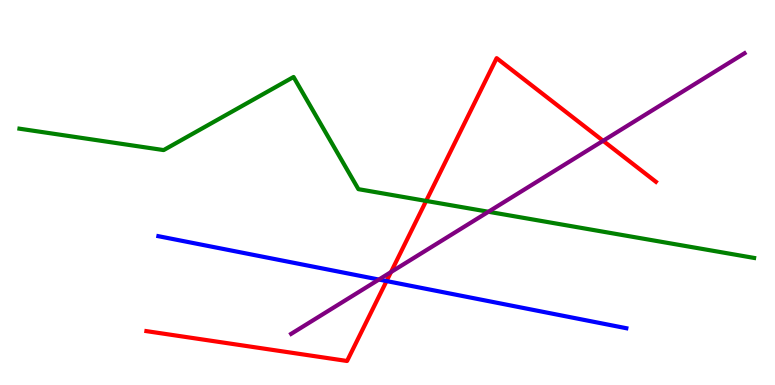[{'lines': ['blue', 'red'], 'intersections': [{'x': 4.99, 'y': 2.7}]}, {'lines': ['green', 'red'], 'intersections': [{'x': 5.5, 'y': 4.78}]}, {'lines': ['purple', 'red'], 'intersections': [{'x': 5.05, 'y': 2.93}, {'x': 7.78, 'y': 6.34}]}, {'lines': ['blue', 'green'], 'intersections': []}, {'lines': ['blue', 'purple'], 'intersections': [{'x': 4.89, 'y': 2.74}]}, {'lines': ['green', 'purple'], 'intersections': [{'x': 6.3, 'y': 4.5}]}]